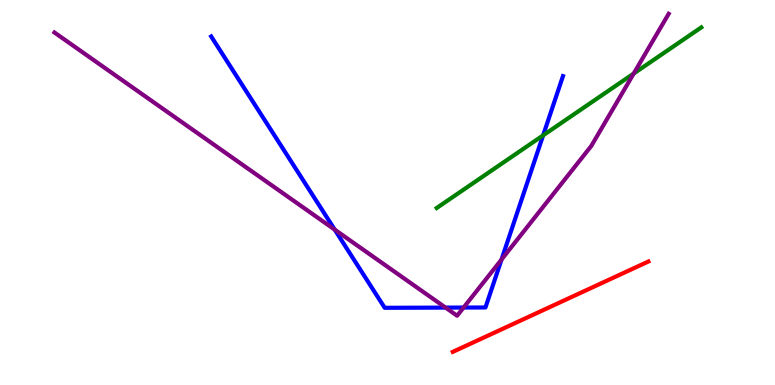[{'lines': ['blue', 'red'], 'intersections': []}, {'lines': ['green', 'red'], 'intersections': []}, {'lines': ['purple', 'red'], 'intersections': []}, {'lines': ['blue', 'green'], 'intersections': [{'x': 7.01, 'y': 6.48}]}, {'lines': ['blue', 'purple'], 'intersections': [{'x': 4.32, 'y': 4.04}, {'x': 5.75, 'y': 2.01}, {'x': 5.98, 'y': 2.01}, {'x': 6.47, 'y': 3.26}]}, {'lines': ['green', 'purple'], 'intersections': [{'x': 8.18, 'y': 8.09}]}]